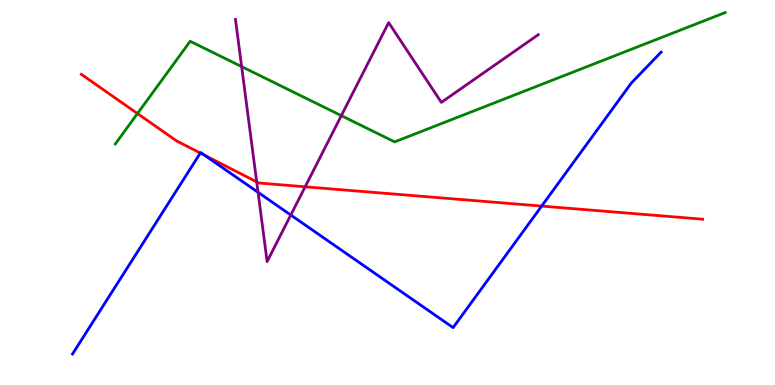[{'lines': ['blue', 'red'], 'intersections': [{'x': 2.58, 'y': 6.02}, {'x': 2.64, 'y': 5.97}, {'x': 6.99, 'y': 4.65}]}, {'lines': ['green', 'red'], 'intersections': [{'x': 1.77, 'y': 7.05}]}, {'lines': ['purple', 'red'], 'intersections': [{'x': 3.31, 'y': 5.28}, {'x': 3.94, 'y': 5.15}]}, {'lines': ['blue', 'green'], 'intersections': []}, {'lines': ['blue', 'purple'], 'intersections': [{'x': 3.33, 'y': 5.0}, {'x': 3.75, 'y': 4.41}]}, {'lines': ['green', 'purple'], 'intersections': [{'x': 3.12, 'y': 8.27}, {'x': 4.4, 'y': 7.0}]}]